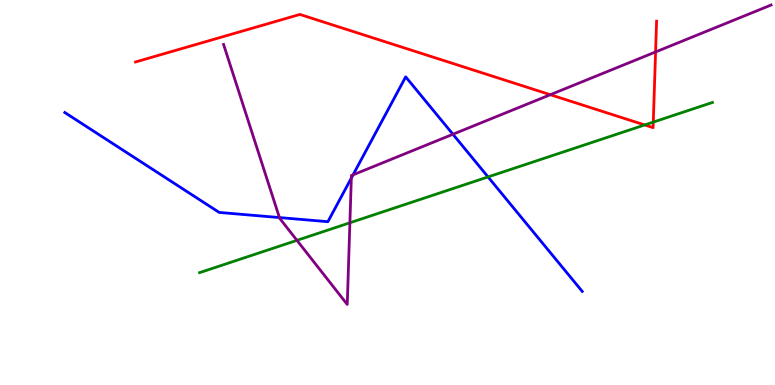[{'lines': ['blue', 'red'], 'intersections': []}, {'lines': ['green', 'red'], 'intersections': [{'x': 8.32, 'y': 6.75}, {'x': 8.43, 'y': 6.83}]}, {'lines': ['purple', 'red'], 'intersections': [{'x': 7.1, 'y': 7.54}, {'x': 8.46, 'y': 8.65}]}, {'lines': ['blue', 'green'], 'intersections': [{'x': 6.3, 'y': 5.4}]}, {'lines': ['blue', 'purple'], 'intersections': [{'x': 3.61, 'y': 4.35}, {'x': 4.53, 'y': 5.37}, {'x': 4.56, 'y': 5.46}, {'x': 5.84, 'y': 6.51}]}, {'lines': ['green', 'purple'], 'intersections': [{'x': 3.83, 'y': 3.76}, {'x': 4.51, 'y': 4.21}]}]